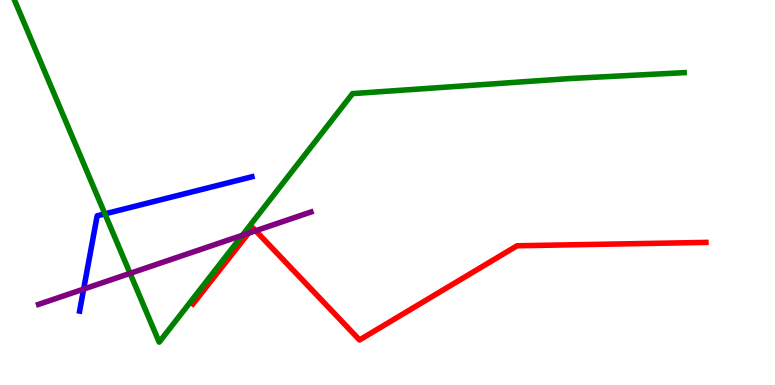[{'lines': ['blue', 'red'], 'intersections': []}, {'lines': ['green', 'red'], 'intersections': []}, {'lines': ['purple', 'red'], 'intersections': [{'x': 3.21, 'y': 3.94}, {'x': 3.3, 'y': 4.01}]}, {'lines': ['blue', 'green'], 'intersections': [{'x': 1.35, 'y': 4.45}]}, {'lines': ['blue', 'purple'], 'intersections': [{'x': 1.08, 'y': 2.49}]}, {'lines': ['green', 'purple'], 'intersections': [{'x': 1.68, 'y': 2.9}, {'x': 3.13, 'y': 3.89}]}]